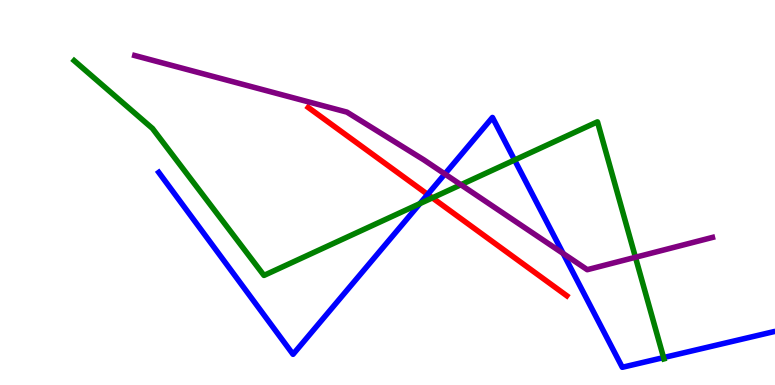[{'lines': ['blue', 'red'], 'intersections': [{'x': 5.52, 'y': 4.95}]}, {'lines': ['green', 'red'], 'intersections': [{'x': 5.58, 'y': 4.86}]}, {'lines': ['purple', 'red'], 'intersections': []}, {'lines': ['blue', 'green'], 'intersections': [{'x': 5.42, 'y': 4.71}, {'x': 6.64, 'y': 5.84}, {'x': 8.56, 'y': 0.712}]}, {'lines': ['blue', 'purple'], 'intersections': [{'x': 5.74, 'y': 5.48}, {'x': 7.27, 'y': 3.42}]}, {'lines': ['green', 'purple'], 'intersections': [{'x': 5.95, 'y': 5.2}, {'x': 8.2, 'y': 3.32}]}]